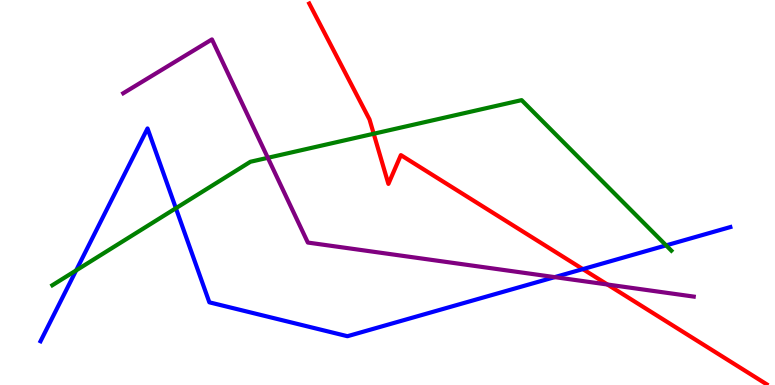[{'lines': ['blue', 'red'], 'intersections': [{'x': 7.52, 'y': 3.01}]}, {'lines': ['green', 'red'], 'intersections': [{'x': 4.82, 'y': 6.53}]}, {'lines': ['purple', 'red'], 'intersections': [{'x': 7.84, 'y': 2.61}]}, {'lines': ['blue', 'green'], 'intersections': [{'x': 0.982, 'y': 2.98}, {'x': 2.27, 'y': 4.59}, {'x': 8.6, 'y': 3.63}]}, {'lines': ['blue', 'purple'], 'intersections': [{'x': 7.16, 'y': 2.8}]}, {'lines': ['green', 'purple'], 'intersections': [{'x': 3.46, 'y': 5.9}]}]